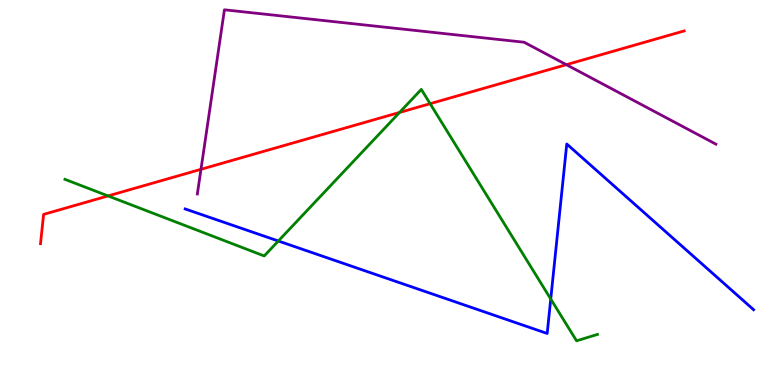[{'lines': ['blue', 'red'], 'intersections': []}, {'lines': ['green', 'red'], 'intersections': [{'x': 1.39, 'y': 4.91}, {'x': 5.16, 'y': 7.08}, {'x': 5.55, 'y': 7.31}]}, {'lines': ['purple', 'red'], 'intersections': [{'x': 2.59, 'y': 5.6}, {'x': 7.31, 'y': 8.32}]}, {'lines': ['blue', 'green'], 'intersections': [{'x': 3.59, 'y': 3.74}, {'x': 7.11, 'y': 2.23}]}, {'lines': ['blue', 'purple'], 'intersections': []}, {'lines': ['green', 'purple'], 'intersections': []}]